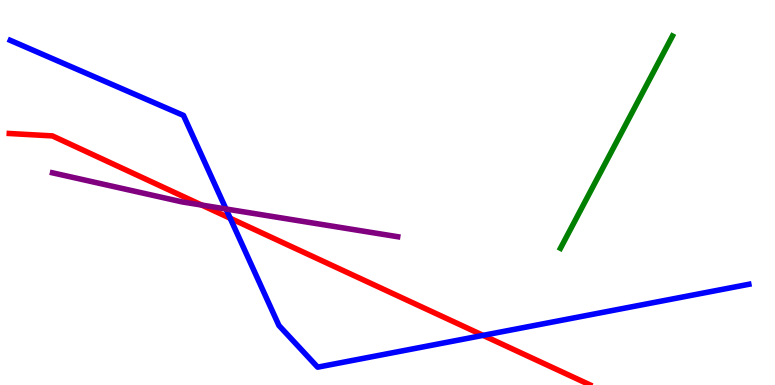[{'lines': ['blue', 'red'], 'intersections': [{'x': 2.97, 'y': 4.33}, {'x': 6.23, 'y': 1.29}]}, {'lines': ['green', 'red'], 'intersections': []}, {'lines': ['purple', 'red'], 'intersections': [{'x': 2.6, 'y': 4.67}]}, {'lines': ['blue', 'green'], 'intersections': []}, {'lines': ['blue', 'purple'], 'intersections': [{'x': 2.92, 'y': 4.57}]}, {'lines': ['green', 'purple'], 'intersections': []}]